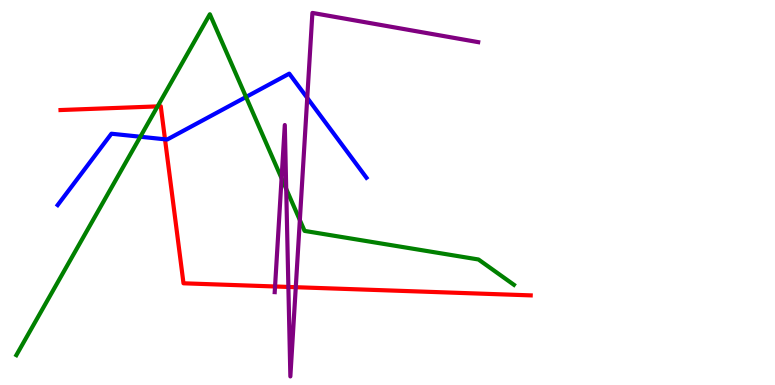[{'lines': ['blue', 'red'], 'intersections': [{'x': 2.13, 'y': 6.38}]}, {'lines': ['green', 'red'], 'intersections': [{'x': 2.03, 'y': 7.24}]}, {'lines': ['purple', 'red'], 'intersections': [{'x': 3.55, 'y': 2.56}, {'x': 3.72, 'y': 2.55}, {'x': 3.82, 'y': 2.54}]}, {'lines': ['blue', 'green'], 'intersections': [{'x': 1.81, 'y': 6.45}, {'x': 3.17, 'y': 7.48}]}, {'lines': ['blue', 'purple'], 'intersections': [{'x': 3.96, 'y': 7.46}]}, {'lines': ['green', 'purple'], 'intersections': [{'x': 3.63, 'y': 5.37}, {'x': 3.69, 'y': 5.09}, {'x': 3.87, 'y': 4.28}]}]